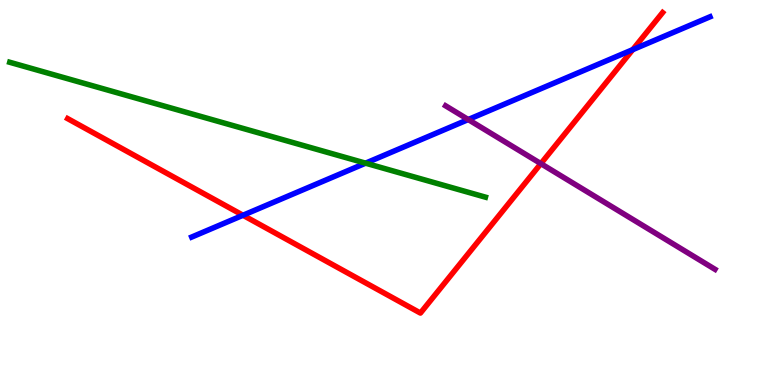[{'lines': ['blue', 'red'], 'intersections': [{'x': 3.14, 'y': 4.41}, {'x': 8.16, 'y': 8.71}]}, {'lines': ['green', 'red'], 'intersections': []}, {'lines': ['purple', 'red'], 'intersections': [{'x': 6.98, 'y': 5.75}]}, {'lines': ['blue', 'green'], 'intersections': [{'x': 4.72, 'y': 5.76}]}, {'lines': ['blue', 'purple'], 'intersections': [{'x': 6.04, 'y': 6.89}]}, {'lines': ['green', 'purple'], 'intersections': []}]